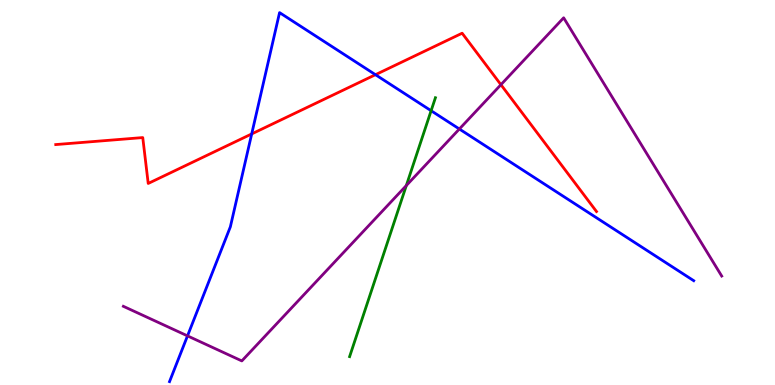[{'lines': ['blue', 'red'], 'intersections': [{'x': 3.25, 'y': 6.52}, {'x': 4.84, 'y': 8.06}]}, {'lines': ['green', 'red'], 'intersections': []}, {'lines': ['purple', 'red'], 'intersections': [{'x': 6.46, 'y': 7.8}]}, {'lines': ['blue', 'green'], 'intersections': [{'x': 5.56, 'y': 7.12}]}, {'lines': ['blue', 'purple'], 'intersections': [{'x': 2.42, 'y': 1.28}, {'x': 5.93, 'y': 6.65}]}, {'lines': ['green', 'purple'], 'intersections': [{'x': 5.24, 'y': 5.18}]}]